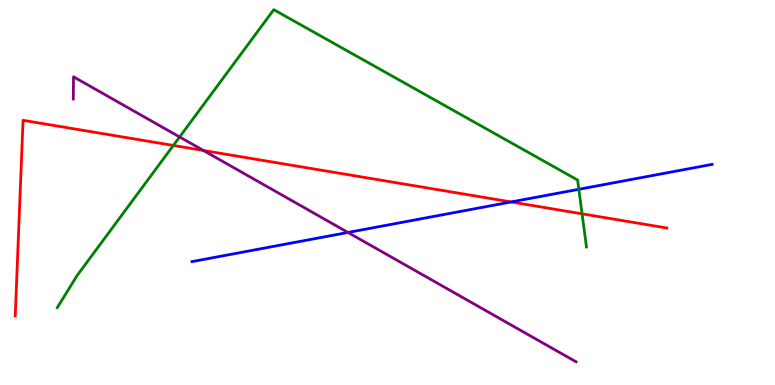[{'lines': ['blue', 'red'], 'intersections': [{'x': 6.6, 'y': 4.75}]}, {'lines': ['green', 'red'], 'intersections': [{'x': 2.24, 'y': 6.22}, {'x': 7.51, 'y': 4.45}]}, {'lines': ['purple', 'red'], 'intersections': [{'x': 2.63, 'y': 6.09}]}, {'lines': ['blue', 'green'], 'intersections': [{'x': 7.47, 'y': 5.08}]}, {'lines': ['blue', 'purple'], 'intersections': [{'x': 4.49, 'y': 3.96}]}, {'lines': ['green', 'purple'], 'intersections': [{'x': 2.32, 'y': 6.44}]}]